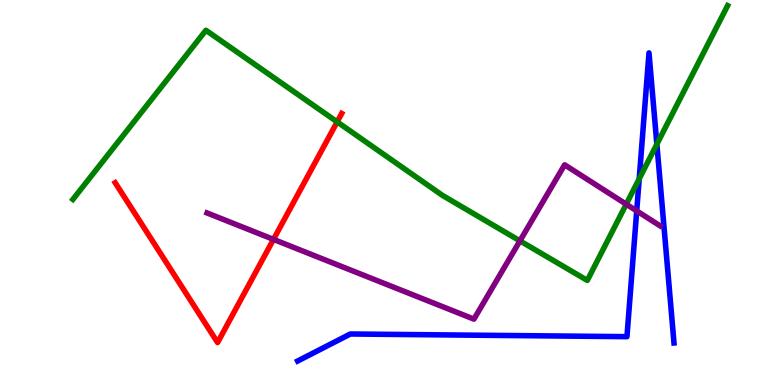[{'lines': ['blue', 'red'], 'intersections': []}, {'lines': ['green', 'red'], 'intersections': [{'x': 4.35, 'y': 6.83}]}, {'lines': ['purple', 'red'], 'intersections': [{'x': 3.53, 'y': 3.78}]}, {'lines': ['blue', 'green'], 'intersections': [{'x': 8.25, 'y': 5.36}, {'x': 8.48, 'y': 6.25}]}, {'lines': ['blue', 'purple'], 'intersections': [{'x': 8.22, 'y': 4.52}]}, {'lines': ['green', 'purple'], 'intersections': [{'x': 6.71, 'y': 3.74}, {'x': 8.08, 'y': 4.7}]}]